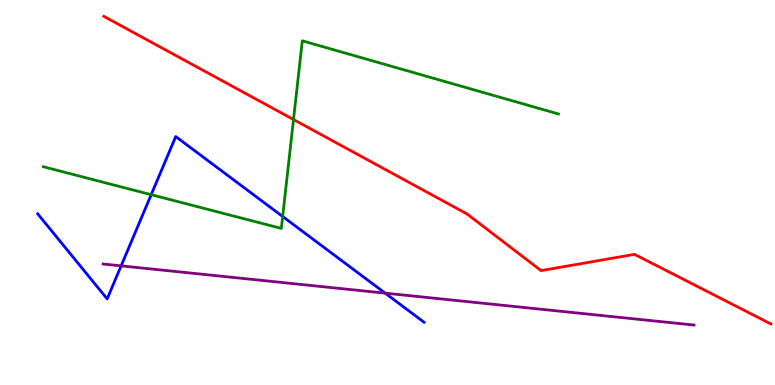[{'lines': ['blue', 'red'], 'intersections': []}, {'lines': ['green', 'red'], 'intersections': [{'x': 3.79, 'y': 6.9}]}, {'lines': ['purple', 'red'], 'intersections': []}, {'lines': ['blue', 'green'], 'intersections': [{'x': 1.95, 'y': 4.94}, {'x': 3.65, 'y': 4.38}]}, {'lines': ['blue', 'purple'], 'intersections': [{'x': 1.56, 'y': 3.09}, {'x': 4.97, 'y': 2.39}]}, {'lines': ['green', 'purple'], 'intersections': []}]